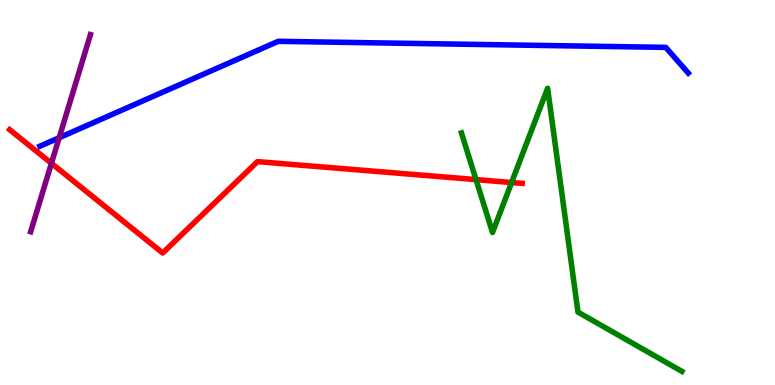[{'lines': ['blue', 'red'], 'intersections': []}, {'lines': ['green', 'red'], 'intersections': [{'x': 6.14, 'y': 5.34}, {'x': 6.6, 'y': 5.26}]}, {'lines': ['purple', 'red'], 'intersections': [{'x': 0.663, 'y': 5.76}]}, {'lines': ['blue', 'green'], 'intersections': []}, {'lines': ['blue', 'purple'], 'intersections': [{'x': 0.764, 'y': 6.42}]}, {'lines': ['green', 'purple'], 'intersections': []}]